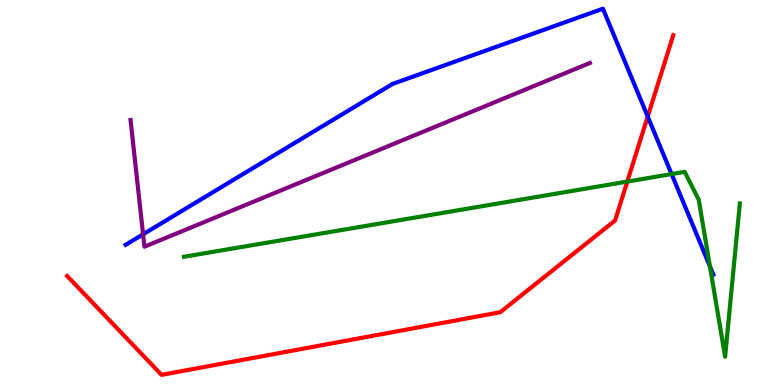[{'lines': ['blue', 'red'], 'intersections': [{'x': 8.36, 'y': 6.97}]}, {'lines': ['green', 'red'], 'intersections': [{'x': 8.09, 'y': 5.28}]}, {'lines': ['purple', 'red'], 'intersections': []}, {'lines': ['blue', 'green'], 'intersections': [{'x': 8.67, 'y': 5.48}, {'x': 9.16, 'y': 3.08}]}, {'lines': ['blue', 'purple'], 'intersections': [{'x': 1.85, 'y': 3.91}]}, {'lines': ['green', 'purple'], 'intersections': []}]